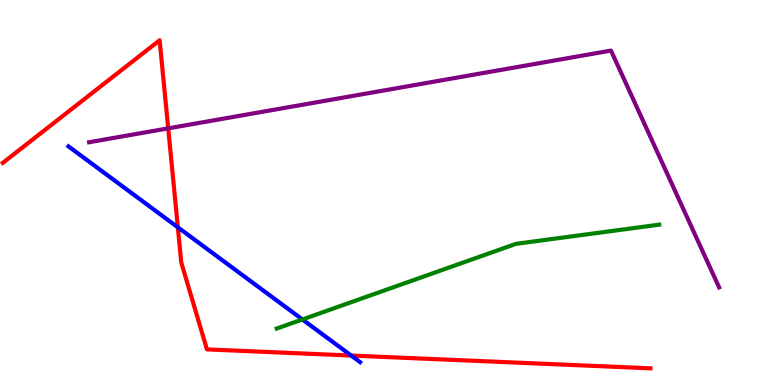[{'lines': ['blue', 'red'], 'intersections': [{'x': 2.29, 'y': 4.1}, {'x': 4.53, 'y': 0.765}]}, {'lines': ['green', 'red'], 'intersections': []}, {'lines': ['purple', 'red'], 'intersections': [{'x': 2.17, 'y': 6.67}]}, {'lines': ['blue', 'green'], 'intersections': [{'x': 3.9, 'y': 1.7}]}, {'lines': ['blue', 'purple'], 'intersections': []}, {'lines': ['green', 'purple'], 'intersections': []}]